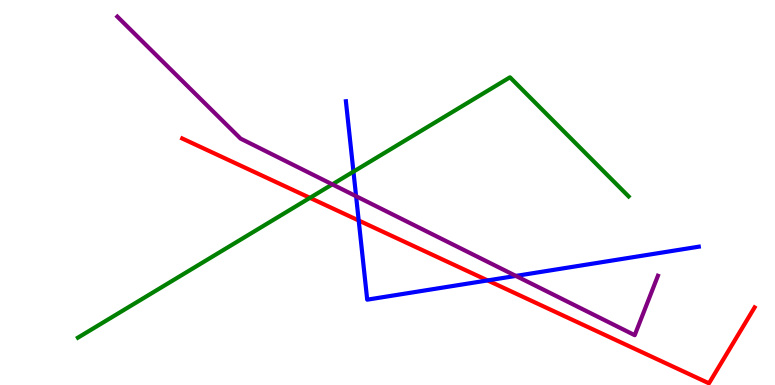[{'lines': ['blue', 'red'], 'intersections': [{'x': 4.63, 'y': 4.27}, {'x': 6.29, 'y': 2.72}]}, {'lines': ['green', 'red'], 'intersections': [{'x': 4.0, 'y': 4.86}]}, {'lines': ['purple', 'red'], 'intersections': []}, {'lines': ['blue', 'green'], 'intersections': [{'x': 4.56, 'y': 5.54}]}, {'lines': ['blue', 'purple'], 'intersections': [{'x': 4.59, 'y': 4.9}, {'x': 6.66, 'y': 2.83}]}, {'lines': ['green', 'purple'], 'intersections': [{'x': 4.29, 'y': 5.21}]}]